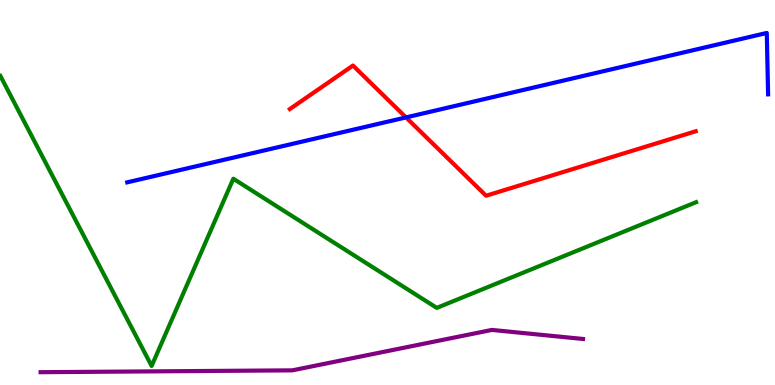[{'lines': ['blue', 'red'], 'intersections': [{'x': 5.24, 'y': 6.95}]}, {'lines': ['green', 'red'], 'intersections': []}, {'lines': ['purple', 'red'], 'intersections': []}, {'lines': ['blue', 'green'], 'intersections': []}, {'lines': ['blue', 'purple'], 'intersections': []}, {'lines': ['green', 'purple'], 'intersections': []}]